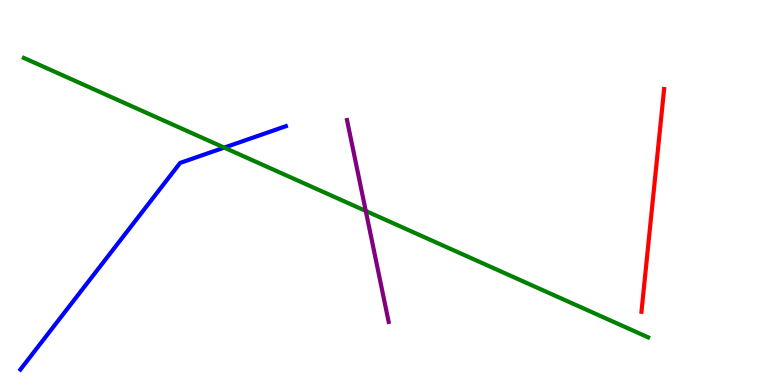[{'lines': ['blue', 'red'], 'intersections': []}, {'lines': ['green', 'red'], 'intersections': []}, {'lines': ['purple', 'red'], 'intersections': []}, {'lines': ['blue', 'green'], 'intersections': [{'x': 2.89, 'y': 6.17}]}, {'lines': ['blue', 'purple'], 'intersections': []}, {'lines': ['green', 'purple'], 'intersections': [{'x': 4.72, 'y': 4.52}]}]